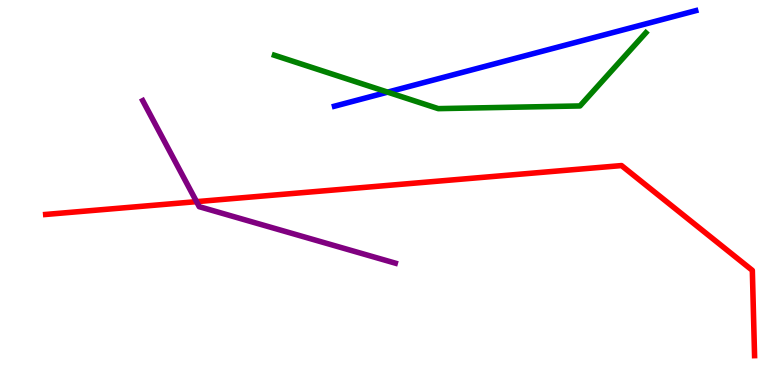[{'lines': ['blue', 'red'], 'intersections': []}, {'lines': ['green', 'red'], 'intersections': []}, {'lines': ['purple', 'red'], 'intersections': [{'x': 2.54, 'y': 4.76}]}, {'lines': ['blue', 'green'], 'intersections': [{'x': 5.0, 'y': 7.61}]}, {'lines': ['blue', 'purple'], 'intersections': []}, {'lines': ['green', 'purple'], 'intersections': []}]